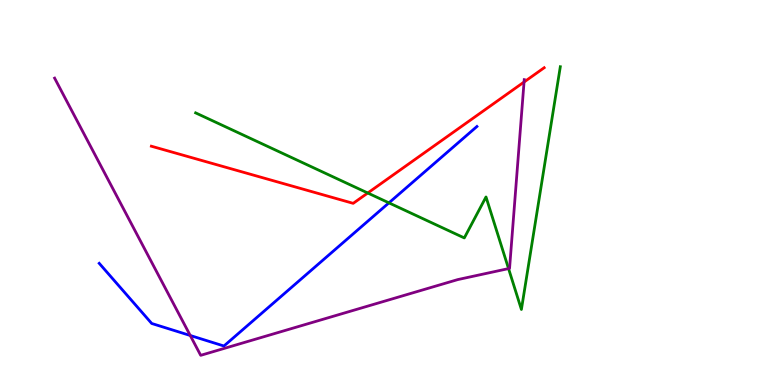[{'lines': ['blue', 'red'], 'intersections': []}, {'lines': ['green', 'red'], 'intersections': [{'x': 4.75, 'y': 4.99}]}, {'lines': ['purple', 'red'], 'intersections': [{'x': 6.76, 'y': 7.87}]}, {'lines': ['blue', 'green'], 'intersections': [{'x': 5.02, 'y': 4.73}]}, {'lines': ['blue', 'purple'], 'intersections': [{'x': 2.45, 'y': 1.29}]}, {'lines': ['green', 'purple'], 'intersections': [{'x': 6.56, 'y': 3.02}]}]